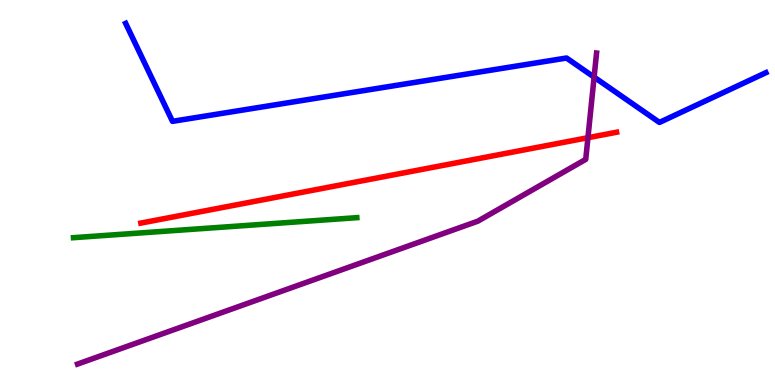[{'lines': ['blue', 'red'], 'intersections': []}, {'lines': ['green', 'red'], 'intersections': []}, {'lines': ['purple', 'red'], 'intersections': [{'x': 7.59, 'y': 6.42}]}, {'lines': ['blue', 'green'], 'intersections': []}, {'lines': ['blue', 'purple'], 'intersections': [{'x': 7.67, 'y': 8.0}]}, {'lines': ['green', 'purple'], 'intersections': []}]